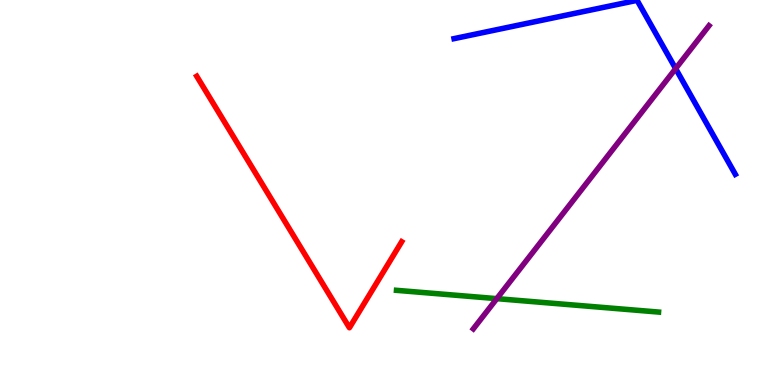[{'lines': ['blue', 'red'], 'intersections': []}, {'lines': ['green', 'red'], 'intersections': []}, {'lines': ['purple', 'red'], 'intersections': []}, {'lines': ['blue', 'green'], 'intersections': []}, {'lines': ['blue', 'purple'], 'intersections': [{'x': 8.72, 'y': 8.22}]}, {'lines': ['green', 'purple'], 'intersections': [{'x': 6.41, 'y': 2.24}]}]